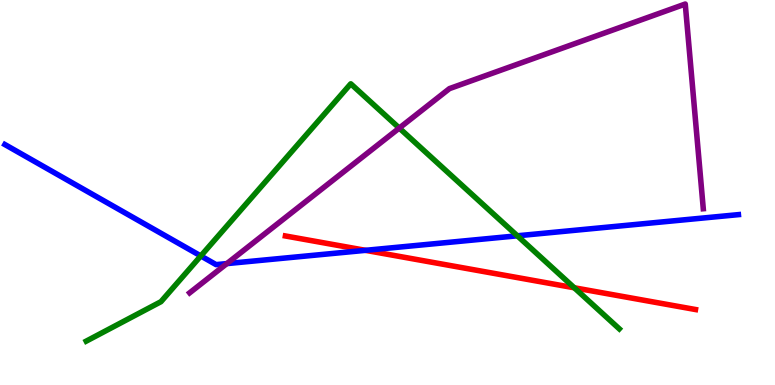[{'lines': ['blue', 'red'], 'intersections': [{'x': 4.72, 'y': 3.5}]}, {'lines': ['green', 'red'], 'intersections': [{'x': 7.41, 'y': 2.53}]}, {'lines': ['purple', 'red'], 'intersections': []}, {'lines': ['blue', 'green'], 'intersections': [{'x': 2.59, 'y': 3.35}, {'x': 6.68, 'y': 3.88}]}, {'lines': ['blue', 'purple'], 'intersections': [{'x': 2.93, 'y': 3.15}]}, {'lines': ['green', 'purple'], 'intersections': [{'x': 5.15, 'y': 6.67}]}]